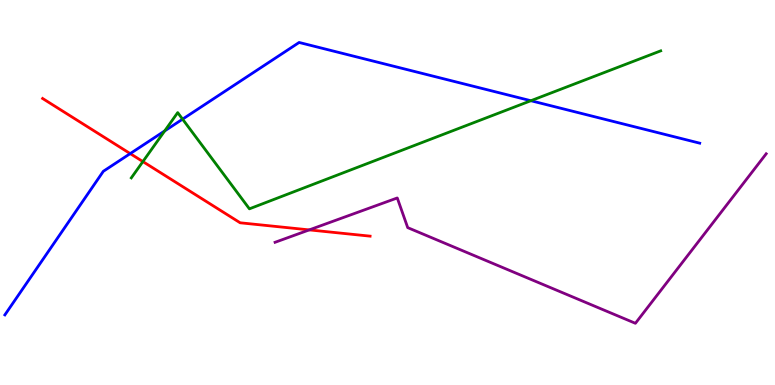[{'lines': ['blue', 'red'], 'intersections': [{'x': 1.68, 'y': 6.01}]}, {'lines': ['green', 'red'], 'intersections': [{'x': 1.84, 'y': 5.8}]}, {'lines': ['purple', 'red'], 'intersections': [{'x': 3.99, 'y': 4.03}]}, {'lines': ['blue', 'green'], 'intersections': [{'x': 2.12, 'y': 6.6}, {'x': 2.36, 'y': 6.91}, {'x': 6.85, 'y': 7.38}]}, {'lines': ['blue', 'purple'], 'intersections': []}, {'lines': ['green', 'purple'], 'intersections': []}]